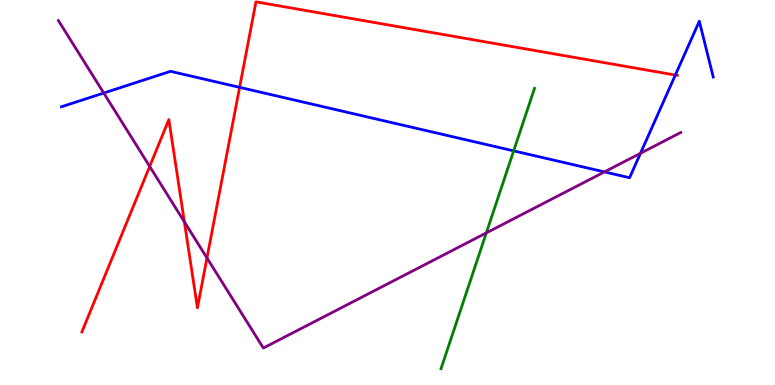[{'lines': ['blue', 'red'], 'intersections': [{'x': 3.09, 'y': 7.73}, {'x': 8.71, 'y': 8.05}]}, {'lines': ['green', 'red'], 'intersections': []}, {'lines': ['purple', 'red'], 'intersections': [{'x': 1.93, 'y': 5.68}, {'x': 2.38, 'y': 4.24}, {'x': 2.67, 'y': 3.3}]}, {'lines': ['blue', 'green'], 'intersections': [{'x': 6.63, 'y': 6.08}]}, {'lines': ['blue', 'purple'], 'intersections': [{'x': 1.34, 'y': 7.58}, {'x': 7.8, 'y': 5.54}, {'x': 8.26, 'y': 6.02}]}, {'lines': ['green', 'purple'], 'intersections': [{'x': 6.27, 'y': 3.95}]}]